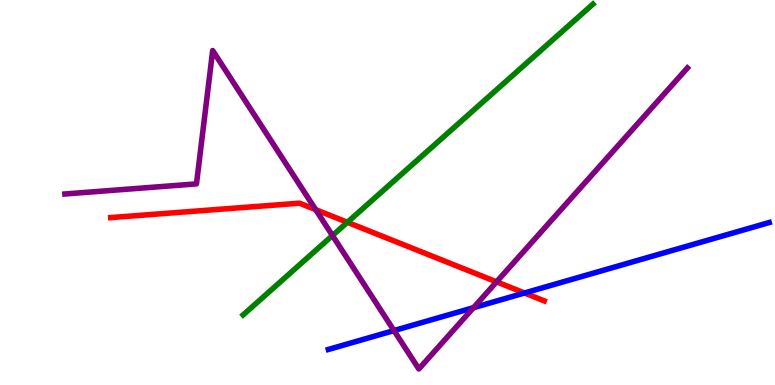[{'lines': ['blue', 'red'], 'intersections': [{'x': 6.77, 'y': 2.39}]}, {'lines': ['green', 'red'], 'intersections': [{'x': 4.48, 'y': 4.23}]}, {'lines': ['purple', 'red'], 'intersections': [{'x': 4.07, 'y': 4.55}, {'x': 6.41, 'y': 2.68}]}, {'lines': ['blue', 'green'], 'intersections': []}, {'lines': ['blue', 'purple'], 'intersections': [{'x': 5.08, 'y': 1.41}, {'x': 6.11, 'y': 2.01}]}, {'lines': ['green', 'purple'], 'intersections': [{'x': 4.29, 'y': 3.88}]}]